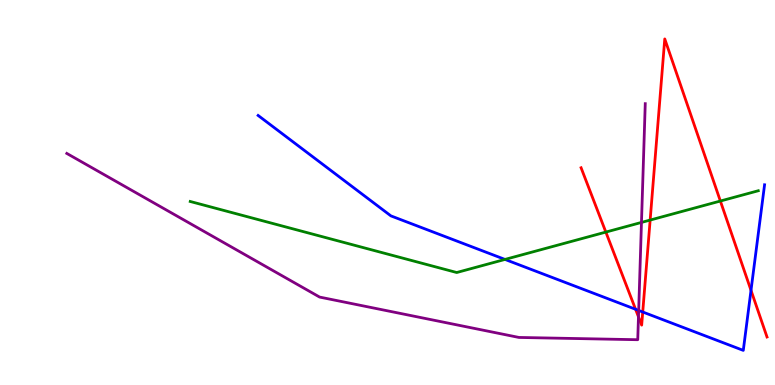[{'lines': ['blue', 'red'], 'intersections': [{'x': 8.2, 'y': 1.97}, {'x': 8.29, 'y': 1.9}, {'x': 9.69, 'y': 2.46}]}, {'lines': ['green', 'red'], 'intersections': [{'x': 7.82, 'y': 3.97}, {'x': 8.39, 'y': 4.28}, {'x': 9.3, 'y': 4.78}]}, {'lines': ['purple', 'red'], 'intersections': [{'x': 8.24, 'y': 1.77}]}, {'lines': ['blue', 'green'], 'intersections': [{'x': 6.52, 'y': 3.26}]}, {'lines': ['blue', 'purple'], 'intersections': [{'x': 8.24, 'y': 1.94}]}, {'lines': ['green', 'purple'], 'intersections': [{'x': 8.28, 'y': 4.22}]}]